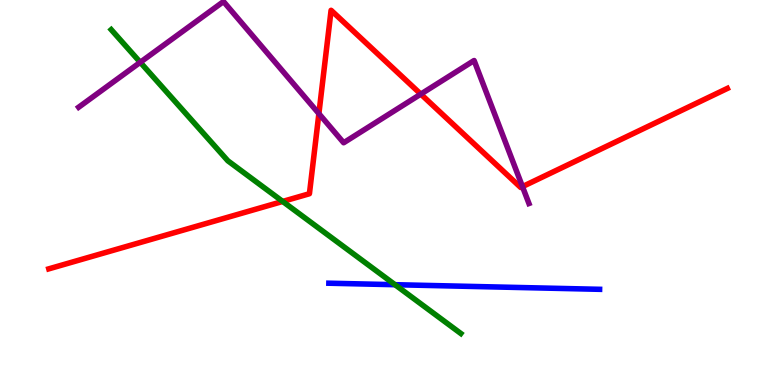[{'lines': ['blue', 'red'], 'intersections': []}, {'lines': ['green', 'red'], 'intersections': [{'x': 3.65, 'y': 4.77}]}, {'lines': ['purple', 'red'], 'intersections': [{'x': 4.11, 'y': 7.05}, {'x': 5.43, 'y': 7.56}, {'x': 6.74, 'y': 5.15}]}, {'lines': ['blue', 'green'], 'intersections': [{'x': 5.1, 'y': 2.61}]}, {'lines': ['blue', 'purple'], 'intersections': []}, {'lines': ['green', 'purple'], 'intersections': [{'x': 1.81, 'y': 8.38}]}]